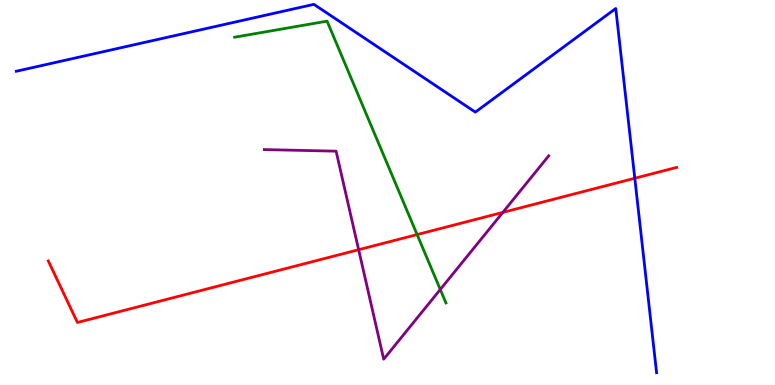[{'lines': ['blue', 'red'], 'intersections': [{'x': 8.19, 'y': 5.37}]}, {'lines': ['green', 'red'], 'intersections': [{'x': 5.38, 'y': 3.91}]}, {'lines': ['purple', 'red'], 'intersections': [{'x': 4.63, 'y': 3.51}, {'x': 6.49, 'y': 4.48}]}, {'lines': ['blue', 'green'], 'intersections': []}, {'lines': ['blue', 'purple'], 'intersections': []}, {'lines': ['green', 'purple'], 'intersections': [{'x': 5.68, 'y': 2.48}]}]